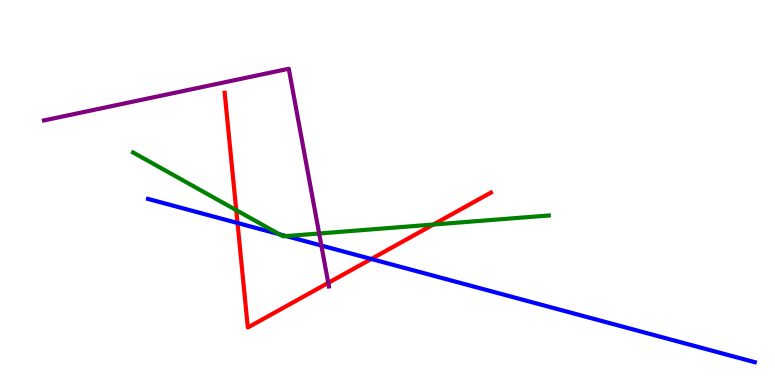[{'lines': ['blue', 'red'], 'intersections': [{'x': 3.06, 'y': 4.21}, {'x': 4.79, 'y': 3.27}]}, {'lines': ['green', 'red'], 'intersections': [{'x': 3.05, 'y': 4.54}, {'x': 5.59, 'y': 4.17}]}, {'lines': ['purple', 'red'], 'intersections': [{'x': 4.24, 'y': 2.65}]}, {'lines': ['blue', 'green'], 'intersections': [{'x': 3.6, 'y': 3.92}, {'x': 3.69, 'y': 3.87}]}, {'lines': ['blue', 'purple'], 'intersections': [{'x': 4.15, 'y': 3.62}]}, {'lines': ['green', 'purple'], 'intersections': [{'x': 4.12, 'y': 3.94}]}]